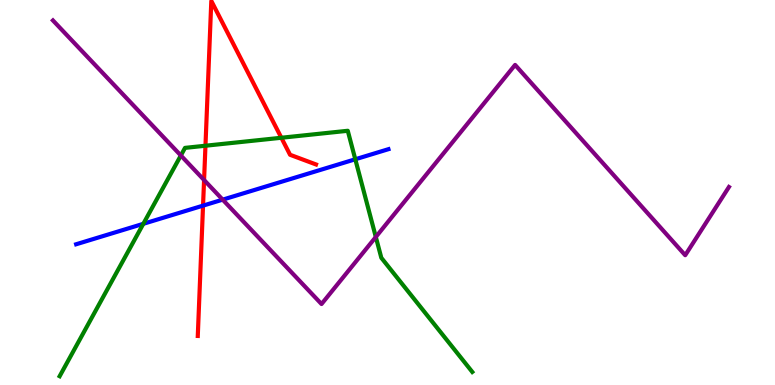[{'lines': ['blue', 'red'], 'intersections': [{'x': 2.62, 'y': 4.66}]}, {'lines': ['green', 'red'], 'intersections': [{'x': 2.65, 'y': 6.21}, {'x': 3.63, 'y': 6.42}]}, {'lines': ['purple', 'red'], 'intersections': [{'x': 2.63, 'y': 5.32}]}, {'lines': ['blue', 'green'], 'intersections': [{'x': 1.85, 'y': 4.19}, {'x': 4.58, 'y': 5.86}]}, {'lines': ['blue', 'purple'], 'intersections': [{'x': 2.87, 'y': 4.81}]}, {'lines': ['green', 'purple'], 'intersections': [{'x': 2.33, 'y': 5.96}, {'x': 4.85, 'y': 3.84}]}]